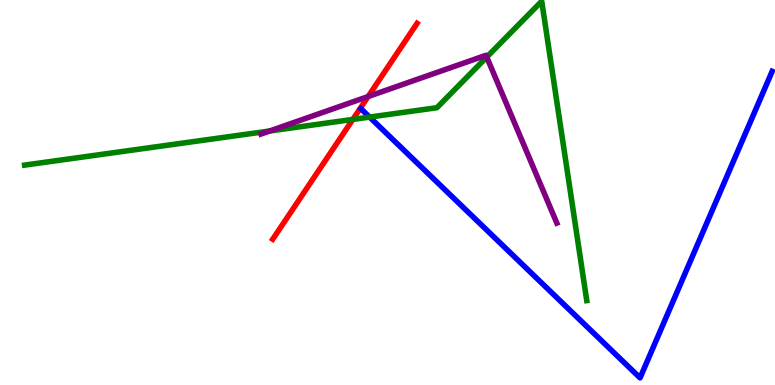[{'lines': ['blue', 'red'], 'intersections': []}, {'lines': ['green', 'red'], 'intersections': [{'x': 4.55, 'y': 6.9}]}, {'lines': ['purple', 'red'], 'intersections': [{'x': 4.75, 'y': 7.49}]}, {'lines': ['blue', 'green'], 'intersections': [{'x': 4.77, 'y': 6.96}]}, {'lines': ['blue', 'purple'], 'intersections': []}, {'lines': ['green', 'purple'], 'intersections': [{'x': 3.48, 'y': 6.6}, {'x': 6.28, 'y': 8.52}]}]